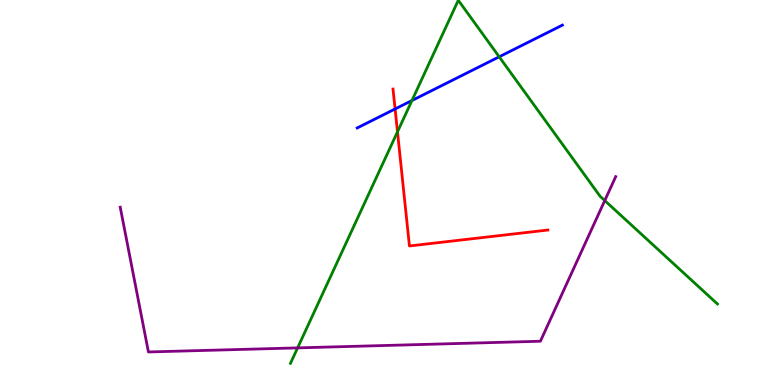[{'lines': ['blue', 'red'], 'intersections': [{'x': 5.1, 'y': 7.17}]}, {'lines': ['green', 'red'], 'intersections': [{'x': 5.13, 'y': 6.58}]}, {'lines': ['purple', 'red'], 'intersections': []}, {'lines': ['blue', 'green'], 'intersections': [{'x': 5.32, 'y': 7.39}, {'x': 6.44, 'y': 8.52}]}, {'lines': ['blue', 'purple'], 'intersections': []}, {'lines': ['green', 'purple'], 'intersections': [{'x': 3.84, 'y': 0.964}, {'x': 7.8, 'y': 4.79}]}]